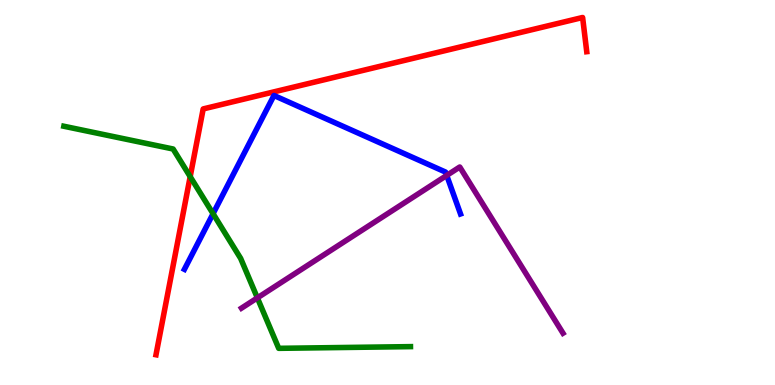[{'lines': ['blue', 'red'], 'intersections': []}, {'lines': ['green', 'red'], 'intersections': [{'x': 2.45, 'y': 5.41}]}, {'lines': ['purple', 'red'], 'intersections': []}, {'lines': ['blue', 'green'], 'intersections': [{'x': 2.75, 'y': 4.45}]}, {'lines': ['blue', 'purple'], 'intersections': [{'x': 5.76, 'y': 5.44}]}, {'lines': ['green', 'purple'], 'intersections': [{'x': 3.32, 'y': 2.26}]}]